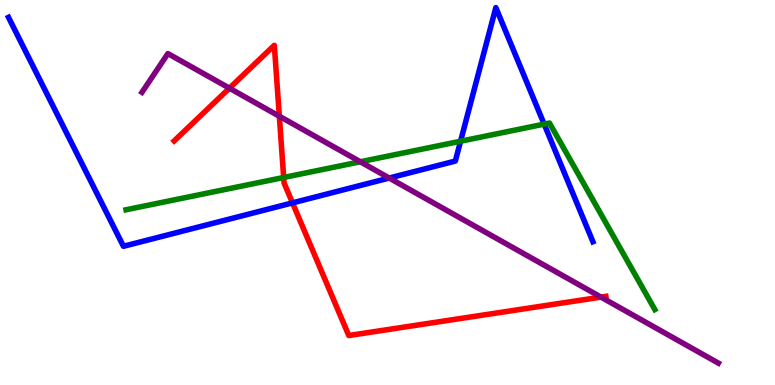[{'lines': ['blue', 'red'], 'intersections': [{'x': 3.77, 'y': 4.73}]}, {'lines': ['green', 'red'], 'intersections': [{'x': 3.66, 'y': 5.39}]}, {'lines': ['purple', 'red'], 'intersections': [{'x': 2.96, 'y': 7.71}, {'x': 3.6, 'y': 6.98}, {'x': 7.75, 'y': 2.28}]}, {'lines': ['blue', 'green'], 'intersections': [{'x': 5.94, 'y': 6.33}, {'x': 7.02, 'y': 6.78}]}, {'lines': ['blue', 'purple'], 'intersections': [{'x': 5.02, 'y': 5.38}]}, {'lines': ['green', 'purple'], 'intersections': [{'x': 4.65, 'y': 5.8}]}]